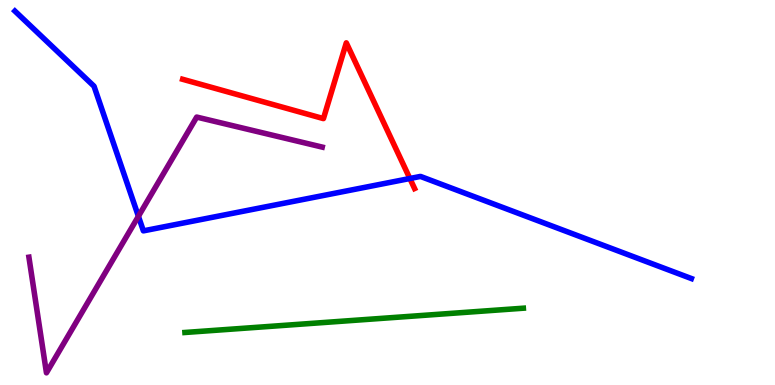[{'lines': ['blue', 'red'], 'intersections': [{'x': 5.29, 'y': 5.36}]}, {'lines': ['green', 'red'], 'intersections': []}, {'lines': ['purple', 'red'], 'intersections': []}, {'lines': ['blue', 'green'], 'intersections': []}, {'lines': ['blue', 'purple'], 'intersections': [{'x': 1.79, 'y': 4.38}]}, {'lines': ['green', 'purple'], 'intersections': []}]